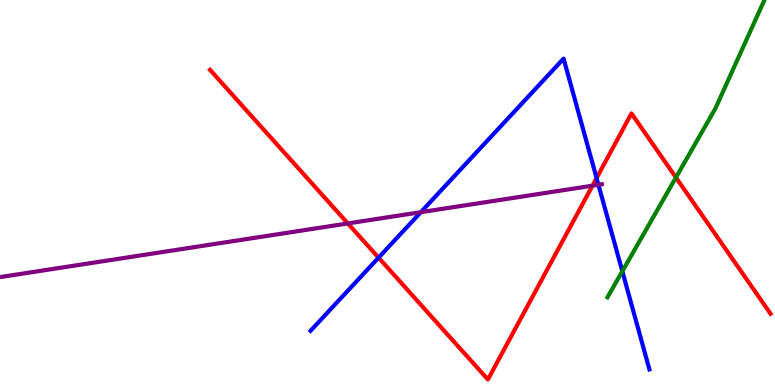[{'lines': ['blue', 'red'], 'intersections': [{'x': 4.88, 'y': 3.31}, {'x': 7.7, 'y': 5.37}]}, {'lines': ['green', 'red'], 'intersections': [{'x': 8.72, 'y': 5.39}]}, {'lines': ['purple', 'red'], 'intersections': [{'x': 4.49, 'y': 4.2}, {'x': 7.64, 'y': 5.18}]}, {'lines': ['blue', 'green'], 'intersections': [{'x': 8.03, 'y': 2.95}]}, {'lines': ['blue', 'purple'], 'intersections': [{'x': 5.43, 'y': 4.49}, {'x': 7.72, 'y': 5.2}]}, {'lines': ['green', 'purple'], 'intersections': []}]